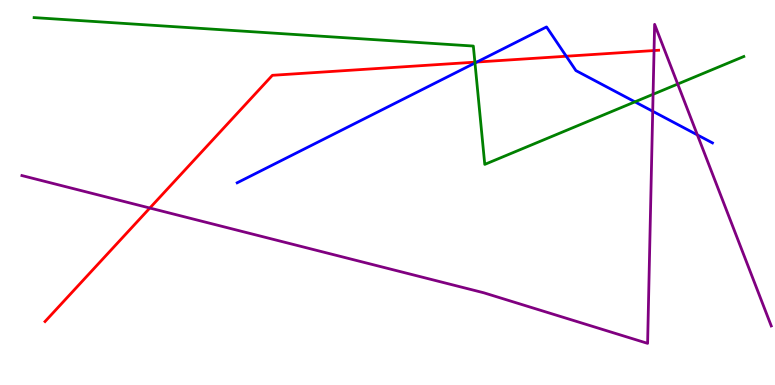[{'lines': ['blue', 'red'], 'intersections': [{'x': 6.15, 'y': 8.39}, {'x': 7.31, 'y': 8.54}]}, {'lines': ['green', 'red'], 'intersections': [{'x': 6.13, 'y': 8.39}]}, {'lines': ['purple', 'red'], 'intersections': [{'x': 1.93, 'y': 4.6}, {'x': 8.44, 'y': 8.69}]}, {'lines': ['blue', 'green'], 'intersections': [{'x': 6.13, 'y': 8.36}, {'x': 8.19, 'y': 7.35}]}, {'lines': ['blue', 'purple'], 'intersections': [{'x': 8.42, 'y': 7.11}, {'x': 9.0, 'y': 6.5}]}, {'lines': ['green', 'purple'], 'intersections': [{'x': 8.43, 'y': 7.55}, {'x': 8.74, 'y': 7.82}]}]